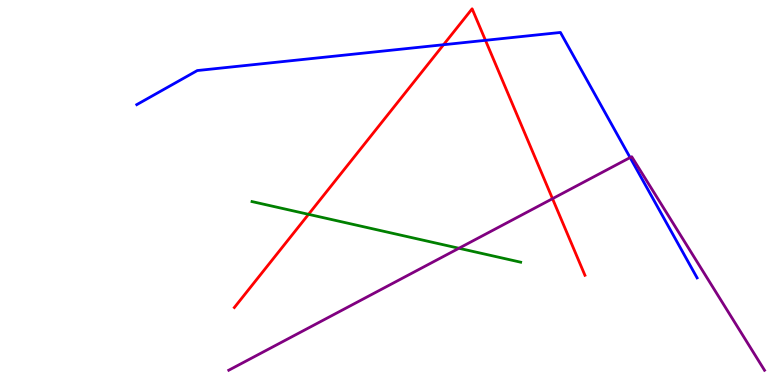[{'lines': ['blue', 'red'], 'intersections': [{'x': 5.72, 'y': 8.84}, {'x': 6.26, 'y': 8.95}]}, {'lines': ['green', 'red'], 'intersections': [{'x': 3.98, 'y': 4.43}]}, {'lines': ['purple', 'red'], 'intersections': [{'x': 7.13, 'y': 4.84}]}, {'lines': ['blue', 'green'], 'intersections': []}, {'lines': ['blue', 'purple'], 'intersections': [{'x': 8.13, 'y': 5.91}]}, {'lines': ['green', 'purple'], 'intersections': [{'x': 5.92, 'y': 3.55}]}]